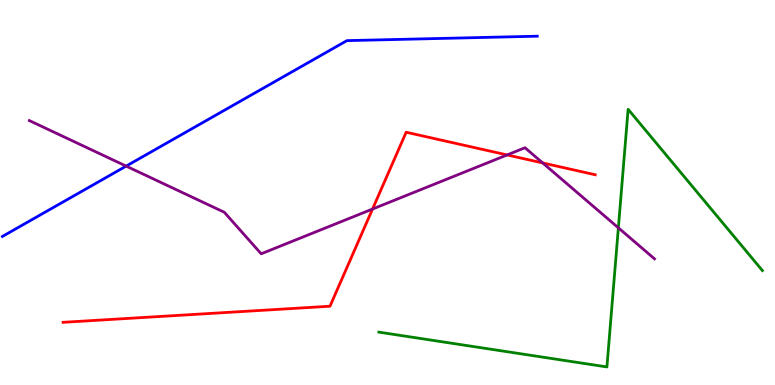[{'lines': ['blue', 'red'], 'intersections': []}, {'lines': ['green', 'red'], 'intersections': []}, {'lines': ['purple', 'red'], 'intersections': [{'x': 4.81, 'y': 4.57}, {'x': 6.54, 'y': 5.98}, {'x': 7.0, 'y': 5.77}]}, {'lines': ['blue', 'green'], 'intersections': []}, {'lines': ['blue', 'purple'], 'intersections': [{'x': 1.63, 'y': 5.69}]}, {'lines': ['green', 'purple'], 'intersections': [{'x': 7.98, 'y': 4.08}]}]